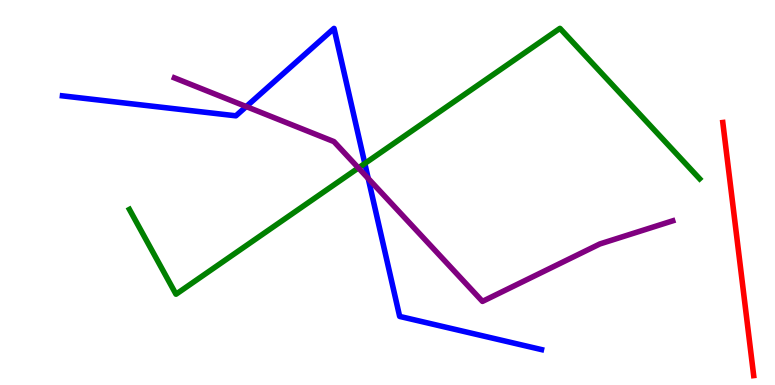[{'lines': ['blue', 'red'], 'intersections': []}, {'lines': ['green', 'red'], 'intersections': []}, {'lines': ['purple', 'red'], 'intersections': []}, {'lines': ['blue', 'green'], 'intersections': [{'x': 4.71, 'y': 5.75}]}, {'lines': ['blue', 'purple'], 'intersections': [{'x': 3.18, 'y': 7.23}, {'x': 4.75, 'y': 5.36}]}, {'lines': ['green', 'purple'], 'intersections': [{'x': 4.62, 'y': 5.64}]}]